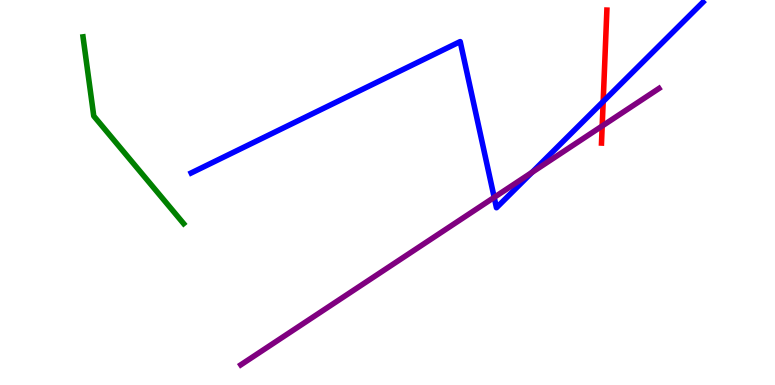[{'lines': ['blue', 'red'], 'intersections': [{'x': 7.78, 'y': 7.36}]}, {'lines': ['green', 'red'], 'intersections': []}, {'lines': ['purple', 'red'], 'intersections': [{'x': 7.77, 'y': 6.73}]}, {'lines': ['blue', 'green'], 'intersections': []}, {'lines': ['blue', 'purple'], 'intersections': [{'x': 6.38, 'y': 4.87}, {'x': 6.86, 'y': 5.52}]}, {'lines': ['green', 'purple'], 'intersections': []}]